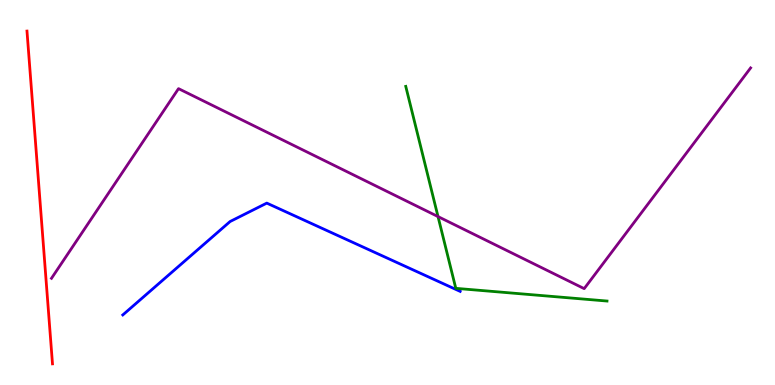[{'lines': ['blue', 'red'], 'intersections': []}, {'lines': ['green', 'red'], 'intersections': []}, {'lines': ['purple', 'red'], 'intersections': []}, {'lines': ['blue', 'green'], 'intersections': []}, {'lines': ['blue', 'purple'], 'intersections': []}, {'lines': ['green', 'purple'], 'intersections': [{'x': 5.65, 'y': 4.37}]}]